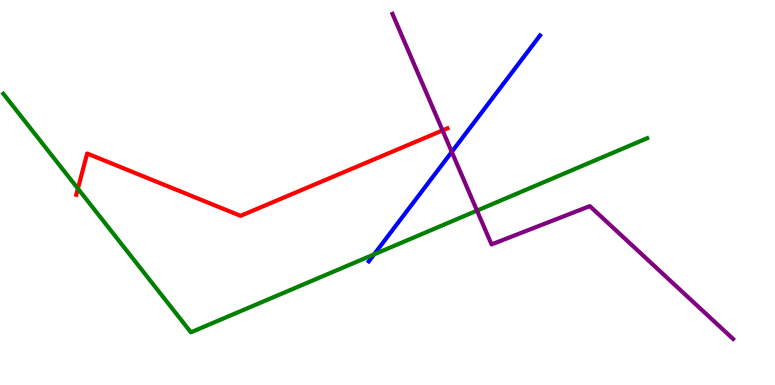[{'lines': ['blue', 'red'], 'intersections': []}, {'lines': ['green', 'red'], 'intersections': [{'x': 1.01, 'y': 5.1}]}, {'lines': ['purple', 'red'], 'intersections': [{'x': 5.71, 'y': 6.61}]}, {'lines': ['blue', 'green'], 'intersections': [{'x': 4.83, 'y': 3.39}]}, {'lines': ['blue', 'purple'], 'intersections': [{'x': 5.83, 'y': 6.05}]}, {'lines': ['green', 'purple'], 'intersections': [{'x': 6.15, 'y': 4.53}]}]